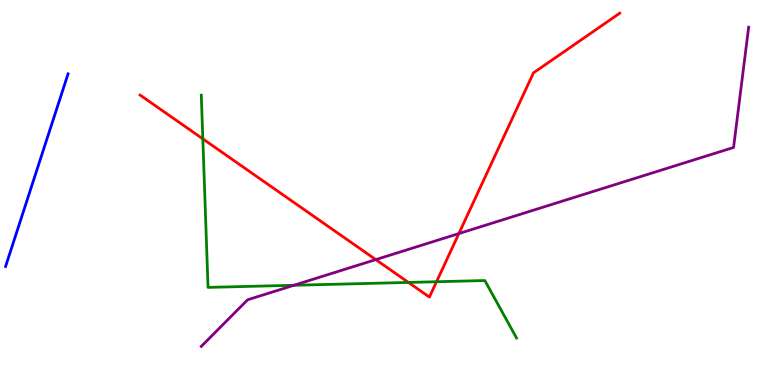[{'lines': ['blue', 'red'], 'intersections': []}, {'lines': ['green', 'red'], 'intersections': [{'x': 2.62, 'y': 6.39}, {'x': 5.27, 'y': 2.66}, {'x': 5.63, 'y': 2.68}]}, {'lines': ['purple', 'red'], 'intersections': [{'x': 4.85, 'y': 3.26}, {'x': 5.92, 'y': 3.93}]}, {'lines': ['blue', 'green'], 'intersections': []}, {'lines': ['blue', 'purple'], 'intersections': []}, {'lines': ['green', 'purple'], 'intersections': [{'x': 3.79, 'y': 2.59}]}]